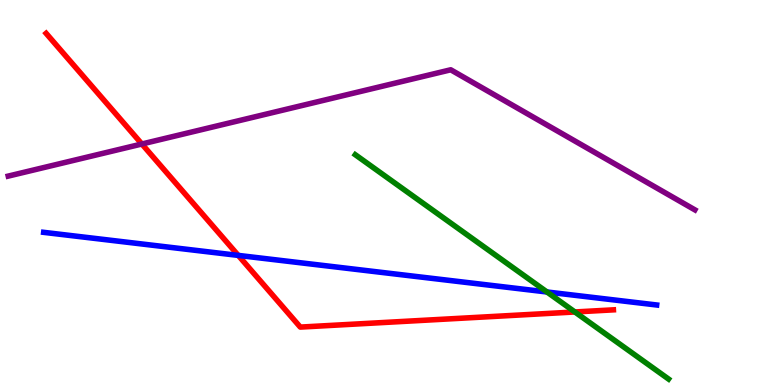[{'lines': ['blue', 'red'], 'intersections': [{'x': 3.07, 'y': 3.37}]}, {'lines': ['green', 'red'], 'intersections': [{'x': 7.42, 'y': 1.9}]}, {'lines': ['purple', 'red'], 'intersections': [{'x': 1.83, 'y': 6.26}]}, {'lines': ['blue', 'green'], 'intersections': [{'x': 7.06, 'y': 2.42}]}, {'lines': ['blue', 'purple'], 'intersections': []}, {'lines': ['green', 'purple'], 'intersections': []}]